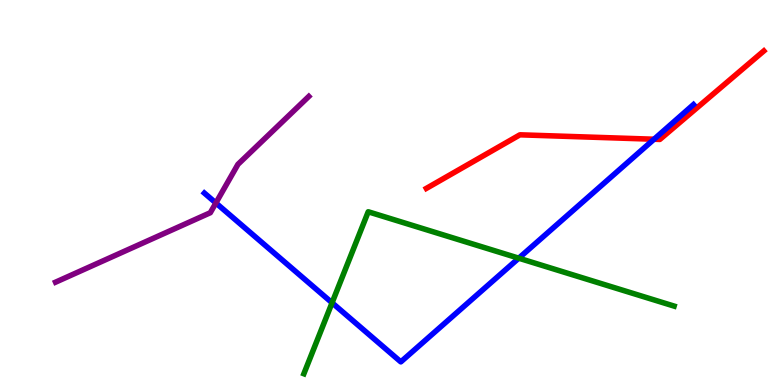[{'lines': ['blue', 'red'], 'intersections': [{'x': 8.44, 'y': 6.38}]}, {'lines': ['green', 'red'], 'intersections': []}, {'lines': ['purple', 'red'], 'intersections': []}, {'lines': ['blue', 'green'], 'intersections': [{'x': 4.28, 'y': 2.14}, {'x': 6.69, 'y': 3.29}]}, {'lines': ['blue', 'purple'], 'intersections': [{'x': 2.79, 'y': 4.73}]}, {'lines': ['green', 'purple'], 'intersections': []}]